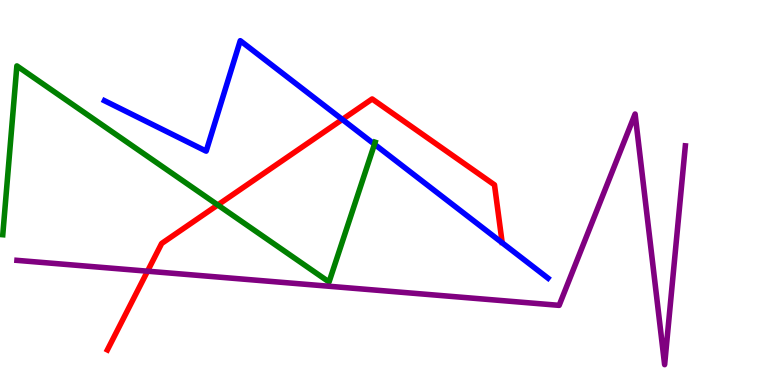[{'lines': ['blue', 'red'], 'intersections': [{'x': 4.42, 'y': 6.9}]}, {'lines': ['green', 'red'], 'intersections': [{'x': 2.81, 'y': 4.68}]}, {'lines': ['purple', 'red'], 'intersections': [{'x': 1.9, 'y': 2.96}]}, {'lines': ['blue', 'green'], 'intersections': [{'x': 4.83, 'y': 6.25}]}, {'lines': ['blue', 'purple'], 'intersections': []}, {'lines': ['green', 'purple'], 'intersections': []}]